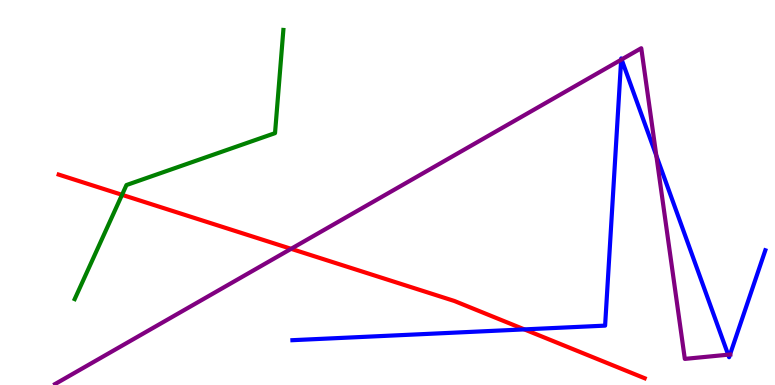[{'lines': ['blue', 'red'], 'intersections': [{'x': 6.77, 'y': 1.44}]}, {'lines': ['green', 'red'], 'intersections': [{'x': 1.57, 'y': 4.94}]}, {'lines': ['purple', 'red'], 'intersections': [{'x': 3.76, 'y': 3.54}]}, {'lines': ['blue', 'green'], 'intersections': []}, {'lines': ['blue', 'purple'], 'intersections': [{'x': 8.01, 'y': 8.45}, {'x': 8.02, 'y': 8.46}, {'x': 8.47, 'y': 5.96}, {'x': 9.4, 'y': 0.787}, {'x': 9.42, 'y': 0.792}]}, {'lines': ['green', 'purple'], 'intersections': []}]